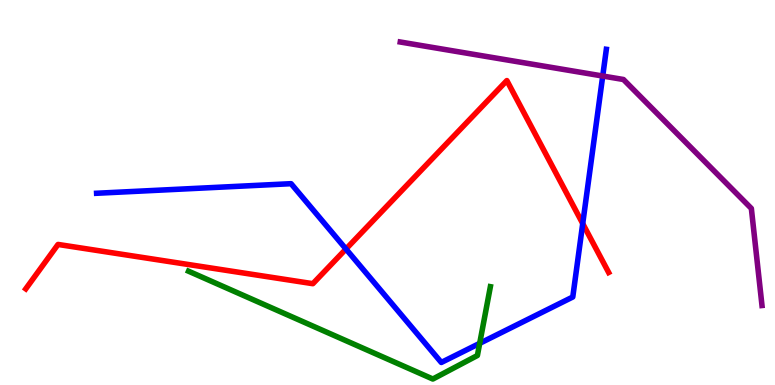[{'lines': ['blue', 'red'], 'intersections': [{'x': 4.46, 'y': 3.53}, {'x': 7.52, 'y': 4.19}]}, {'lines': ['green', 'red'], 'intersections': []}, {'lines': ['purple', 'red'], 'intersections': []}, {'lines': ['blue', 'green'], 'intersections': [{'x': 6.19, 'y': 1.08}]}, {'lines': ['blue', 'purple'], 'intersections': [{'x': 7.78, 'y': 8.03}]}, {'lines': ['green', 'purple'], 'intersections': []}]